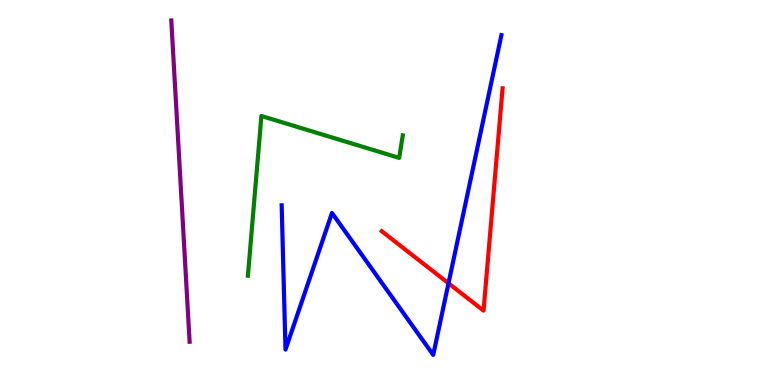[{'lines': ['blue', 'red'], 'intersections': [{'x': 5.79, 'y': 2.64}]}, {'lines': ['green', 'red'], 'intersections': []}, {'lines': ['purple', 'red'], 'intersections': []}, {'lines': ['blue', 'green'], 'intersections': []}, {'lines': ['blue', 'purple'], 'intersections': []}, {'lines': ['green', 'purple'], 'intersections': []}]